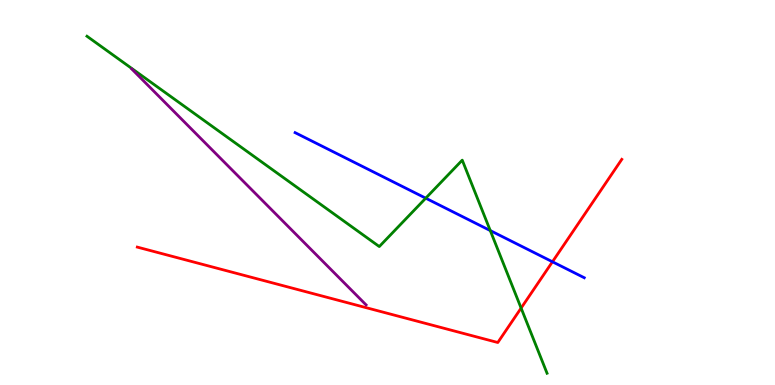[{'lines': ['blue', 'red'], 'intersections': [{'x': 7.13, 'y': 3.2}]}, {'lines': ['green', 'red'], 'intersections': [{'x': 6.72, 'y': 2.0}]}, {'lines': ['purple', 'red'], 'intersections': []}, {'lines': ['blue', 'green'], 'intersections': [{'x': 5.49, 'y': 4.85}, {'x': 6.33, 'y': 4.01}]}, {'lines': ['blue', 'purple'], 'intersections': []}, {'lines': ['green', 'purple'], 'intersections': []}]